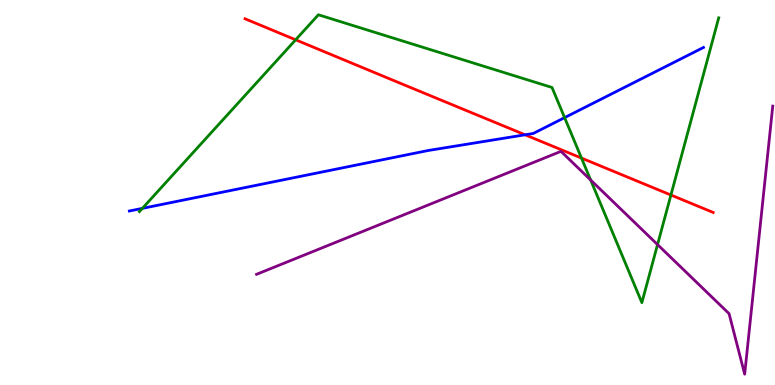[{'lines': ['blue', 'red'], 'intersections': [{'x': 6.78, 'y': 6.5}]}, {'lines': ['green', 'red'], 'intersections': [{'x': 3.81, 'y': 8.97}, {'x': 7.5, 'y': 5.89}, {'x': 8.66, 'y': 4.93}]}, {'lines': ['purple', 'red'], 'intersections': []}, {'lines': ['blue', 'green'], 'intersections': [{'x': 1.84, 'y': 4.59}, {'x': 7.29, 'y': 6.94}]}, {'lines': ['blue', 'purple'], 'intersections': []}, {'lines': ['green', 'purple'], 'intersections': [{'x': 7.62, 'y': 5.32}, {'x': 8.48, 'y': 3.65}]}]